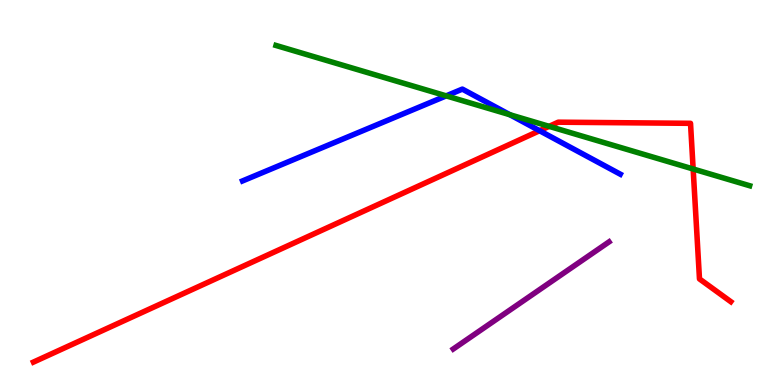[{'lines': ['blue', 'red'], 'intersections': [{'x': 6.96, 'y': 6.6}]}, {'lines': ['green', 'red'], 'intersections': [{'x': 7.09, 'y': 6.72}, {'x': 8.94, 'y': 5.61}]}, {'lines': ['purple', 'red'], 'intersections': []}, {'lines': ['blue', 'green'], 'intersections': [{'x': 5.76, 'y': 7.51}, {'x': 6.58, 'y': 7.02}]}, {'lines': ['blue', 'purple'], 'intersections': []}, {'lines': ['green', 'purple'], 'intersections': []}]